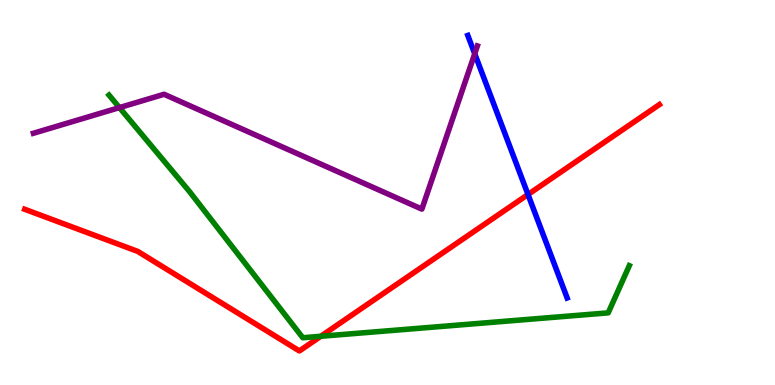[{'lines': ['blue', 'red'], 'intersections': [{'x': 6.81, 'y': 4.95}]}, {'lines': ['green', 'red'], 'intersections': [{'x': 4.14, 'y': 1.27}]}, {'lines': ['purple', 'red'], 'intersections': []}, {'lines': ['blue', 'green'], 'intersections': []}, {'lines': ['blue', 'purple'], 'intersections': [{'x': 6.13, 'y': 8.6}]}, {'lines': ['green', 'purple'], 'intersections': [{'x': 1.54, 'y': 7.21}]}]